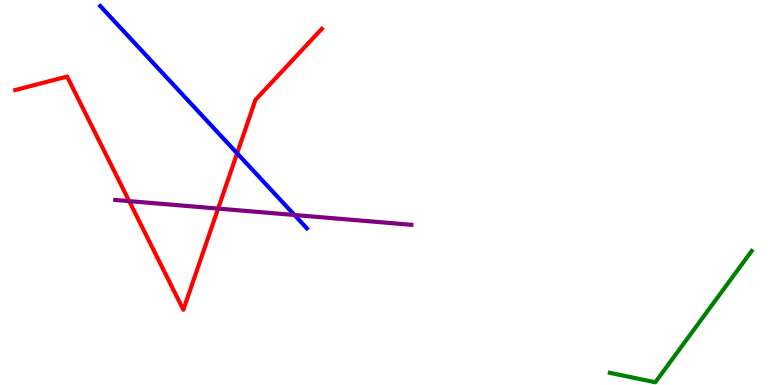[{'lines': ['blue', 'red'], 'intersections': [{'x': 3.06, 'y': 6.02}]}, {'lines': ['green', 'red'], 'intersections': []}, {'lines': ['purple', 'red'], 'intersections': [{'x': 1.67, 'y': 4.78}, {'x': 2.81, 'y': 4.58}]}, {'lines': ['blue', 'green'], 'intersections': []}, {'lines': ['blue', 'purple'], 'intersections': [{'x': 3.8, 'y': 4.42}]}, {'lines': ['green', 'purple'], 'intersections': []}]